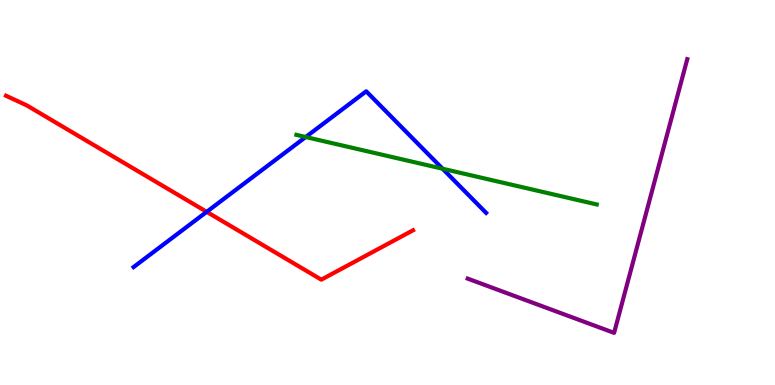[{'lines': ['blue', 'red'], 'intersections': [{'x': 2.67, 'y': 4.5}]}, {'lines': ['green', 'red'], 'intersections': []}, {'lines': ['purple', 'red'], 'intersections': []}, {'lines': ['blue', 'green'], 'intersections': [{'x': 3.94, 'y': 6.44}, {'x': 5.71, 'y': 5.62}]}, {'lines': ['blue', 'purple'], 'intersections': []}, {'lines': ['green', 'purple'], 'intersections': []}]